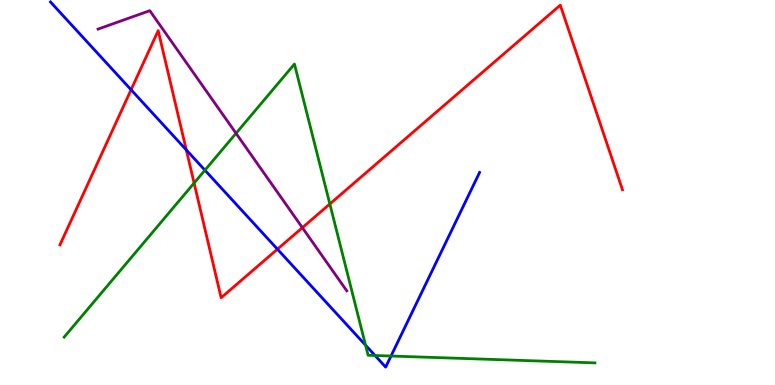[{'lines': ['blue', 'red'], 'intersections': [{'x': 1.69, 'y': 7.67}, {'x': 2.4, 'y': 6.11}, {'x': 3.58, 'y': 3.53}]}, {'lines': ['green', 'red'], 'intersections': [{'x': 2.5, 'y': 5.25}, {'x': 4.26, 'y': 4.7}]}, {'lines': ['purple', 'red'], 'intersections': [{'x': 3.9, 'y': 4.09}]}, {'lines': ['blue', 'green'], 'intersections': [{'x': 2.64, 'y': 5.58}, {'x': 4.72, 'y': 1.03}, {'x': 4.84, 'y': 0.766}, {'x': 5.05, 'y': 0.752}]}, {'lines': ['blue', 'purple'], 'intersections': []}, {'lines': ['green', 'purple'], 'intersections': [{'x': 3.05, 'y': 6.54}]}]